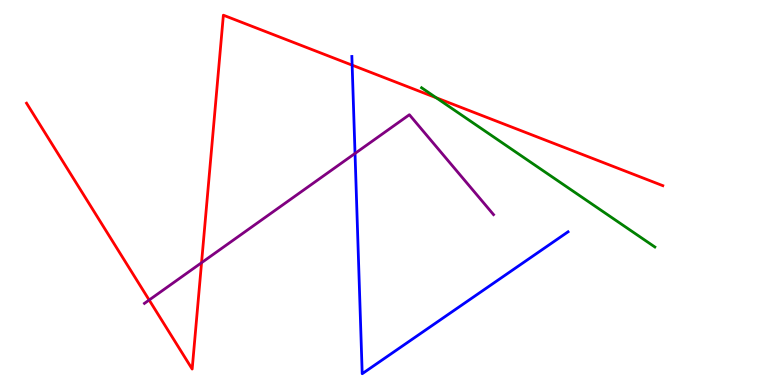[{'lines': ['blue', 'red'], 'intersections': [{'x': 4.54, 'y': 8.31}]}, {'lines': ['green', 'red'], 'intersections': [{'x': 5.63, 'y': 7.46}]}, {'lines': ['purple', 'red'], 'intersections': [{'x': 1.92, 'y': 2.21}, {'x': 2.6, 'y': 3.18}]}, {'lines': ['blue', 'green'], 'intersections': []}, {'lines': ['blue', 'purple'], 'intersections': [{'x': 4.58, 'y': 6.01}]}, {'lines': ['green', 'purple'], 'intersections': []}]